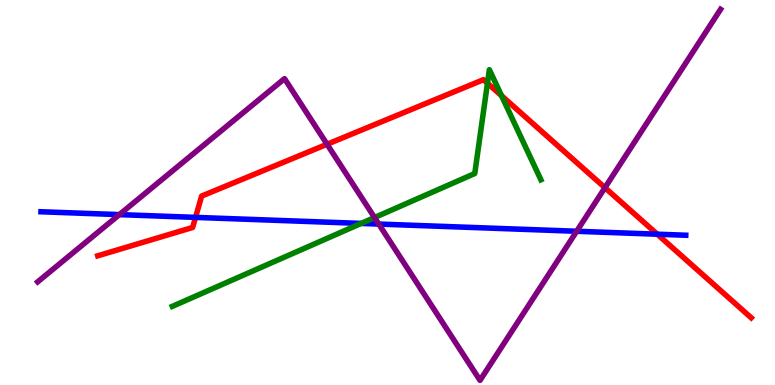[{'lines': ['blue', 'red'], 'intersections': [{'x': 2.52, 'y': 4.35}, {'x': 8.48, 'y': 3.92}]}, {'lines': ['green', 'red'], 'intersections': [{'x': 6.29, 'y': 7.84}, {'x': 6.47, 'y': 7.51}]}, {'lines': ['purple', 'red'], 'intersections': [{'x': 4.22, 'y': 6.25}, {'x': 7.81, 'y': 5.13}]}, {'lines': ['blue', 'green'], 'intersections': [{'x': 4.66, 'y': 4.2}]}, {'lines': ['blue', 'purple'], 'intersections': [{'x': 1.54, 'y': 4.43}, {'x': 4.89, 'y': 4.18}, {'x': 7.44, 'y': 3.99}]}, {'lines': ['green', 'purple'], 'intersections': [{'x': 4.83, 'y': 4.35}]}]